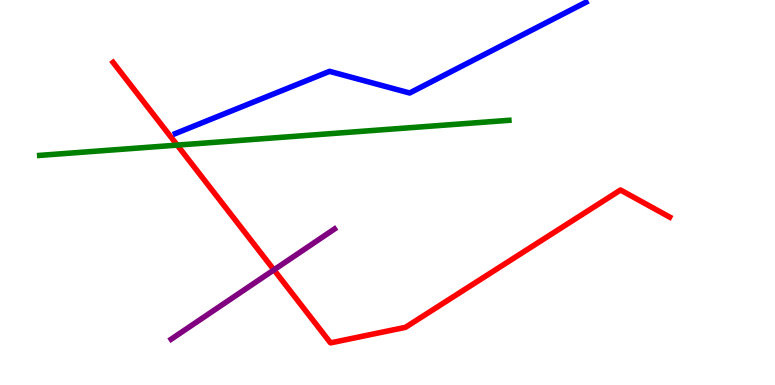[{'lines': ['blue', 'red'], 'intersections': []}, {'lines': ['green', 'red'], 'intersections': [{'x': 2.29, 'y': 6.23}]}, {'lines': ['purple', 'red'], 'intersections': [{'x': 3.53, 'y': 2.99}]}, {'lines': ['blue', 'green'], 'intersections': []}, {'lines': ['blue', 'purple'], 'intersections': []}, {'lines': ['green', 'purple'], 'intersections': []}]